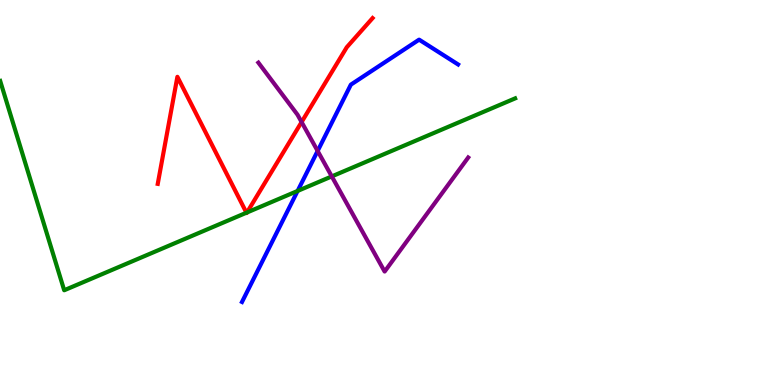[{'lines': ['blue', 'red'], 'intersections': []}, {'lines': ['green', 'red'], 'intersections': [{'x': 3.18, 'y': 4.47}, {'x': 3.19, 'y': 4.48}]}, {'lines': ['purple', 'red'], 'intersections': [{'x': 3.89, 'y': 6.83}]}, {'lines': ['blue', 'green'], 'intersections': [{'x': 3.84, 'y': 5.04}]}, {'lines': ['blue', 'purple'], 'intersections': [{'x': 4.1, 'y': 6.08}]}, {'lines': ['green', 'purple'], 'intersections': [{'x': 4.28, 'y': 5.42}]}]